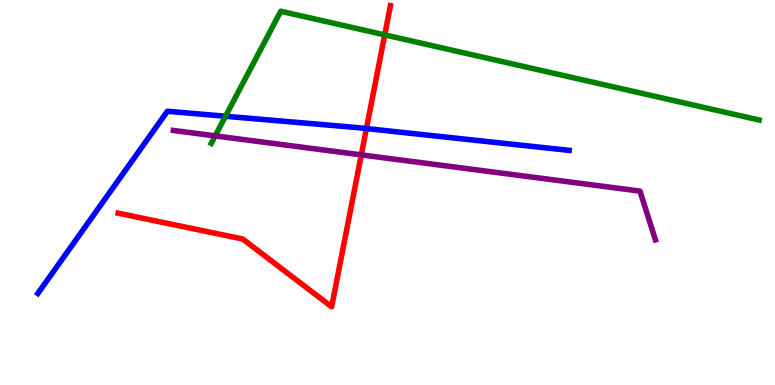[{'lines': ['blue', 'red'], 'intersections': [{'x': 4.73, 'y': 6.66}]}, {'lines': ['green', 'red'], 'intersections': [{'x': 4.96, 'y': 9.09}]}, {'lines': ['purple', 'red'], 'intersections': [{'x': 4.66, 'y': 5.98}]}, {'lines': ['blue', 'green'], 'intersections': [{'x': 2.91, 'y': 6.98}]}, {'lines': ['blue', 'purple'], 'intersections': []}, {'lines': ['green', 'purple'], 'intersections': [{'x': 2.78, 'y': 6.47}]}]